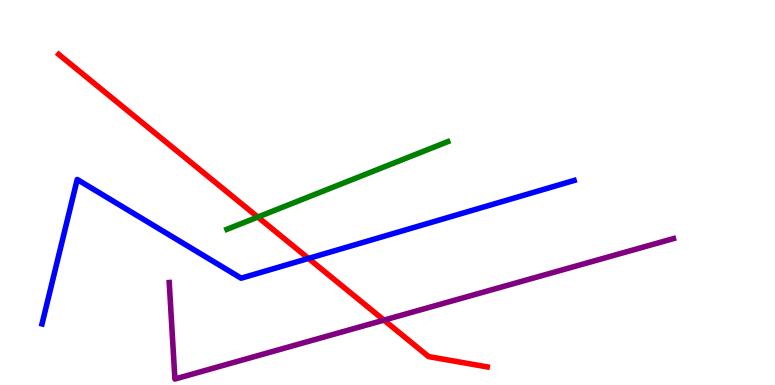[{'lines': ['blue', 'red'], 'intersections': [{'x': 3.98, 'y': 3.29}]}, {'lines': ['green', 'red'], 'intersections': [{'x': 3.33, 'y': 4.36}]}, {'lines': ['purple', 'red'], 'intersections': [{'x': 4.95, 'y': 1.68}]}, {'lines': ['blue', 'green'], 'intersections': []}, {'lines': ['blue', 'purple'], 'intersections': []}, {'lines': ['green', 'purple'], 'intersections': []}]